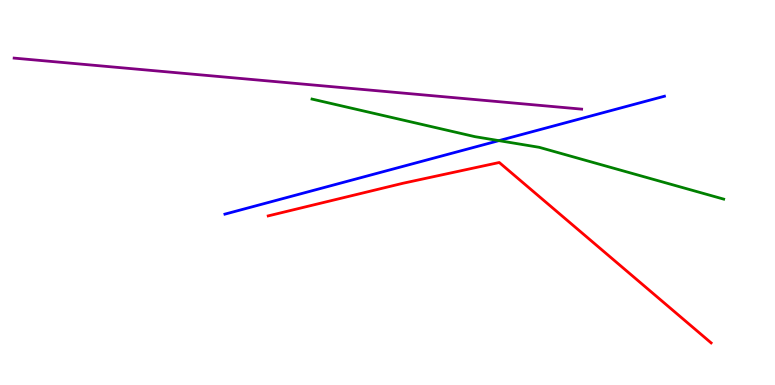[{'lines': ['blue', 'red'], 'intersections': []}, {'lines': ['green', 'red'], 'intersections': []}, {'lines': ['purple', 'red'], 'intersections': []}, {'lines': ['blue', 'green'], 'intersections': [{'x': 6.44, 'y': 6.35}]}, {'lines': ['blue', 'purple'], 'intersections': []}, {'lines': ['green', 'purple'], 'intersections': []}]